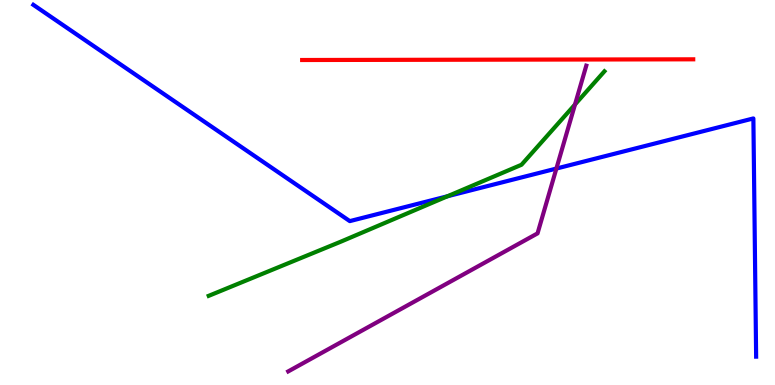[{'lines': ['blue', 'red'], 'intersections': []}, {'lines': ['green', 'red'], 'intersections': []}, {'lines': ['purple', 'red'], 'intersections': []}, {'lines': ['blue', 'green'], 'intersections': [{'x': 5.77, 'y': 4.9}]}, {'lines': ['blue', 'purple'], 'intersections': [{'x': 7.18, 'y': 5.62}]}, {'lines': ['green', 'purple'], 'intersections': [{'x': 7.42, 'y': 7.29}]}]